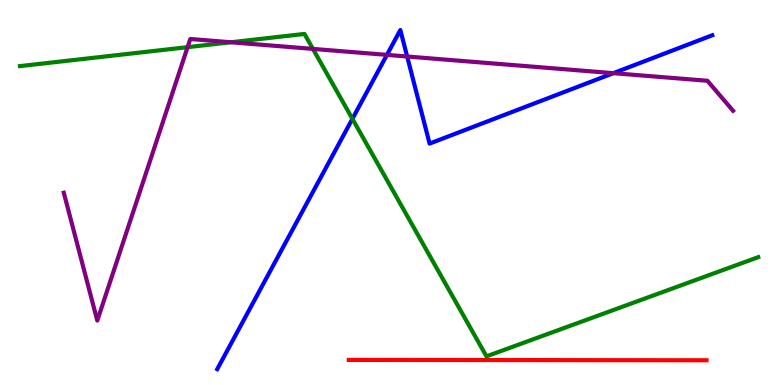[{'lines': ['blue', 'red'], 'intersections': []}, {'lines': ['green', 'red'], 'intersections': []}, {'lines': ['purple', 'red'], 'intersections': []}, {'lines': ['blue', 'green'], 'intersections': [{'x': 4.55, 'y': 6.91}]}, {'lines': ['blue', 'purple'], 'intersections': [{'x': 4.99, 'y': 8.57}, {'x': 5.25, 'y': 8.53}, {'x': 7.91, 'y': 8.1}]}, {'lines': ['green', 'purple'], 'intersections': [{'x': 2.42, 'y': 8.78}, {'x': 2.98, 'y': 8.9}, {'x': 4.04, 'y': 8.73}]}]